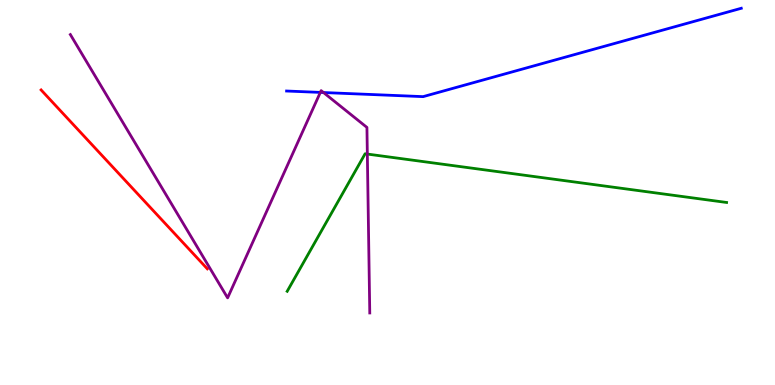[{'lines': ['blue', 'red'], 'intersections': []}, {'lines': ['green', 'red'], 'intersections': []}, {'lines': ['purple', 'red'], 'intersections': []}, {'lines': ['blue', 'green'], 'intersections': []}, {'lines': ['blue', 'purple'], 'intersections': [{'x': 4.13, 'y': 7.6}, {'x': 4.17, 'y': 7.6}]}, {'lines': ['green', 'purple'], 'intersections': [{'x': 4.74, 'y': 6.0}]}]